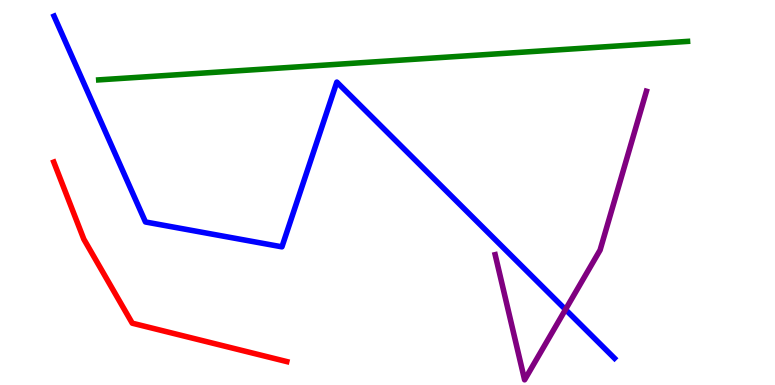[{'lines': ['blue', 'red'], 'intersections': []}, {'lines': ['green', 'red'], 'intersections': []}, {'lines': ['purple', 'red'], 'intersections': []}, {'lines': ['blue', 'green'], 'intersections': []}, {'lines': ['blue', 'purple'], 'intersections': [{'x': 7.3, 'y': 1.96}]}, {'lines': ['green', 'purple'], 'intersections': []}]